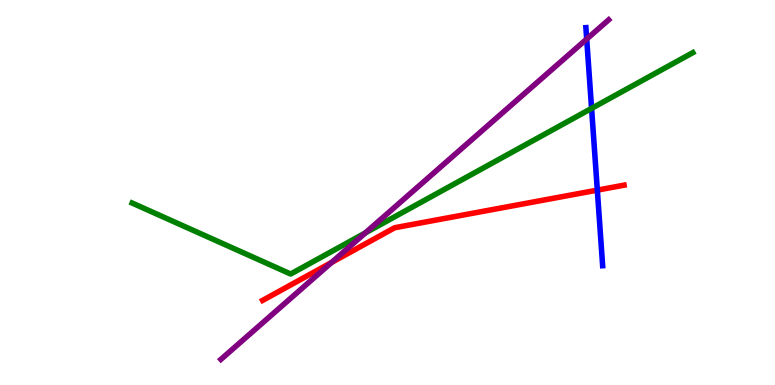[{'lines': ['blue', 'red'], 'intersections': [{'x': 7.71, 'y': 5.06}]}, {'lines': ['green', 'red'], 'intersections': []}, {'lines': ['purple', 'red'], 'intersections': [{'x': 4.28, 'y': 3.18}]}, {'lines': ['blue', 'green'], 'intersections': [{'x': 7.63, 'y': 7.18}]}, {'lines': ['blue', 'purple'], 'intersections': [{'x': 7.57, 'y': 8.99}]}, {'lines': ['green', 'purple'], 'intersections': [{'x': 4.71, 'y': 3.95}]}]